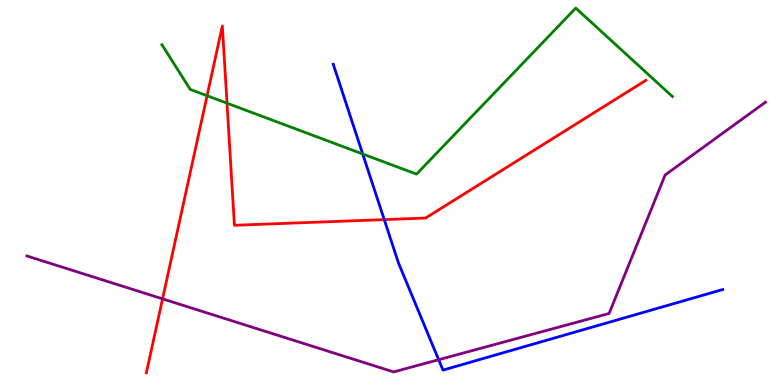[{'lines': ['blue', 'red'], 'intersections': [{'x': 4.96, 'y': 4.3}]}, {'lines': ['green', 'red'], 'intersections': [{'x': 2.67, 'y': 7.51}, {'x': 2.93, 'y': 7.32}]}, {'lines': ['purple', 'red'], 'intersections': [{'x': 2.1, 'y': 2.24}]}, {'lines': ['blue', 'green'], 'intersections': [{'x': 4.68, 'y': 6.0}]}, {'lines': ['blue', 'purple'], 'intersections': [{'x': 5.66, 'y': 0.657}]}, {'lines': ['green', 'purple'], 'intersections': []}]